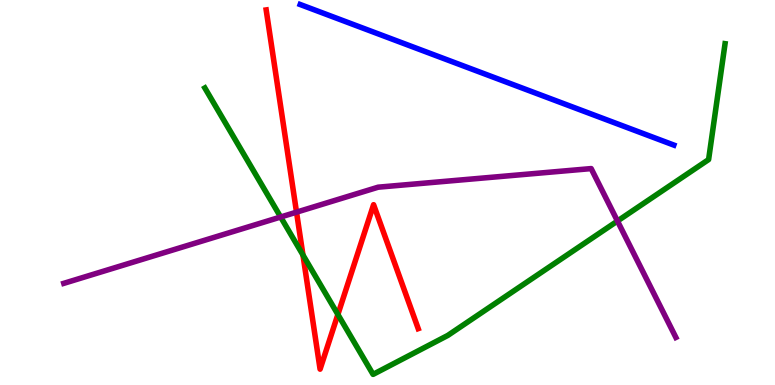[{'lines': ['blue', 'red'], 'intersections': []}, {'lines': ['green', 'red'], 'intersections': [{'x': 3.91, 'y': 3.38}, {'x': 4.36, 'y': 1.83}]}, {'lines': ['purple', 'red'], 'intersections': [{'x': 3.83, 'y': 4.49}]}, {'lines': ['blue', 'green'], 'intersections': []}, {'lines': ['blue', 'purple'], 'intersections': []}, {'lines': ['green', 'purple'], 'intersections': [{'x': 3.62, 'y': 4.36}, {'x': 7.97, 'y': 4.26}]}]